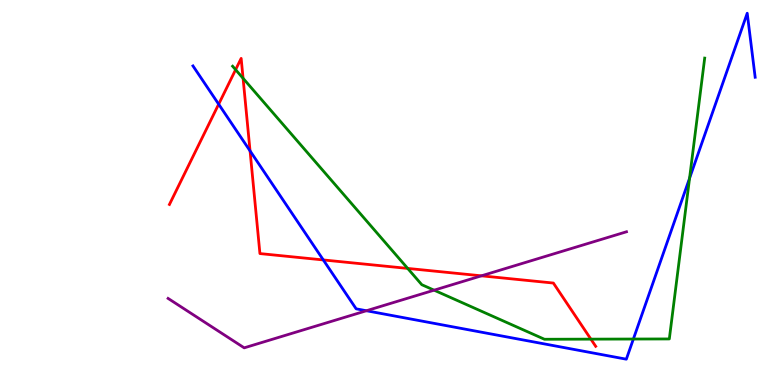[{'lines': ['blue', 'red'], 'intersections': [{'x': 2.82, 'y': 7.29}, {'x': 3.23, 'y': 6.08}, {'x': 4.17, 'y': 3.25}]}, {'lines': ['green', 'red'], 'intersections': [{'x': 3.04, 'y': 8.19}, {'x': 3.14, 'y': 7.97}, {'x': 5.26, 'y': 3.03}, {'x': 7.62, 'y': 1.19}]}, {'lines': ['purple', 'red'], 'intersections': [{'x': 6.21, 'y': 2.84}]}, {'lines': ['blue', 'green'], 'intersections': [{'x': 8.17, 'y': 1.19}, {'x': 8.9, 'y': 5.37}]}, {'lines': ['blue', 'purple'], 'intersections': [{'x': 4.73, 'y': 1.93}]}, {'lines': ['green', 'purple'], 'intersections': [{'x': 5.6, 'y': 2.46}]}]